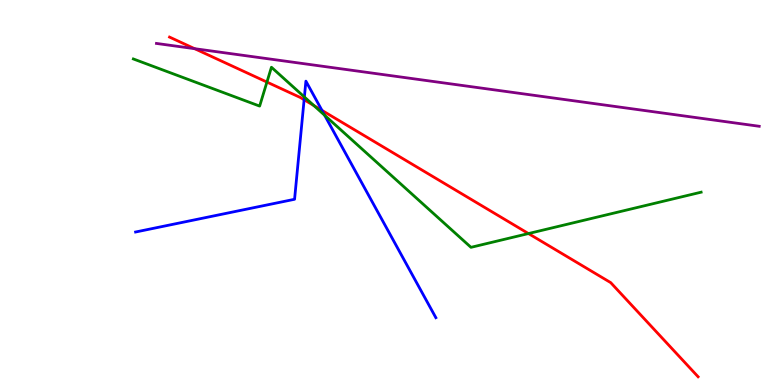[{'lines': ['blue', 'red'], 'intersections': [{'x': 3.92, 'y': 7.41}, {'x': 4.15, 'y': 7.13}]}, {'lines': ['green', 'red'], 'intersections': [{'x': 3.44, 'y': 7.87}, {'x': 4.05, 'y': 7.26}, {'x': 6.82, 'y': 3.93}]}, {'lines': ['purple', 'red'], 'intersections': [{'x': 2.51, 'y': 8.74}]}, {'lines': ['blue', 'green'], 'intersections': [{'x': 3.93, 'y': 7.48}, {'x': 4.19, 'y': 7.01}]}, {'lines': ['blue', 'purple'], 'intersections': []}, {'lines': ['green', 'purple'], 'intersections': []}]